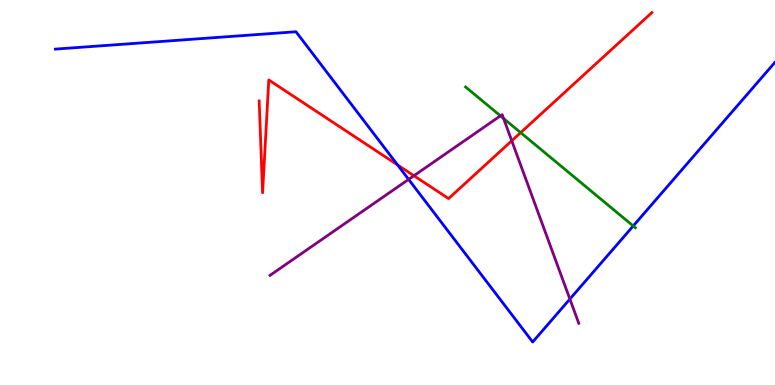[{'lines': ['blue', 'red'], 'intersections': [{'x': 5.13, 'y': 5.72}]}, {'lines': ['green', 'red'], 'intersections': [{'x': 6.72, 'y': 6.55}]}, {'lines': ['purple', 'red'], 'intersections': [{'x': 5.34, 'y': 5.44}, {'x': 6.6, 'y': 6.34}]}, {'lines': ['blue', 'green'], 'intersections': [{'x': 8.17, 'y': 4.13}]}, {'lines': ['blue', 'purple'], 'intersections': [{'x': 5.27, 'y': 5.34}, {'x': 7.35, 'y': 2.23}]}, {'lines': ['green', 'purple'], 'intersections': [{'x': 6.46, 'y': 6.99}, {'x': 6.5, 'y': 6.92}]}]